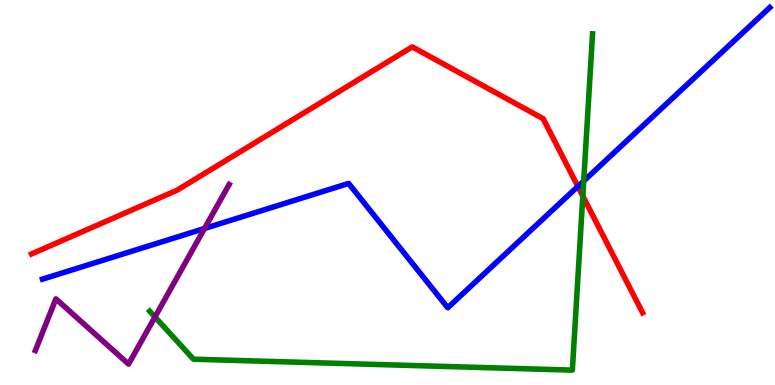[{'lines': ['blue', 'red'], 'intersections': [{'x': 7.46, 'y': 5.16}]}, {'lines': ['green', 'red'], 'intersections': [{'x': 7.52, 'y': 4.91}]}, {'lines': ['purple', 'red'], 'intersections': []}, {'lines': ['blue', 'green'], 'intersections': [{'x': 7.53, 'y': 5.3}]}, {'lines': ['blue', 'purple'], 'intersections': [{'x': 2.64, 'y': 4.07}]}, {'lines': ['green', 'purple'], 'intersections': [{'x': 2.0, 'y': 1.77}]}]